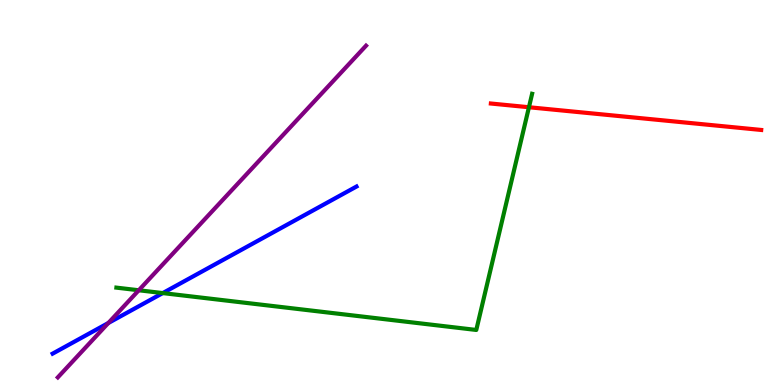[{'lines': ['blue', 'red'], 'intersections': []}, {'lines': ['green', 'red'], 'intersections': [{'x': 6.83, 'y': 7.21}]}, {'lines': ['purple', 'red'], 'intersections': []}, {'lines': ['blue', 'green'], 'intersections': [{'x': 2.1, 'y': 2.39}]}, {'lines': ['blue', 'purple'], 'intersections': [{'x': 1.4, 'y': 1.61}]}, {'lines': ['green', 'purple'], 'intersections': [{'x': 1.79, 'y': 2.46}]}]